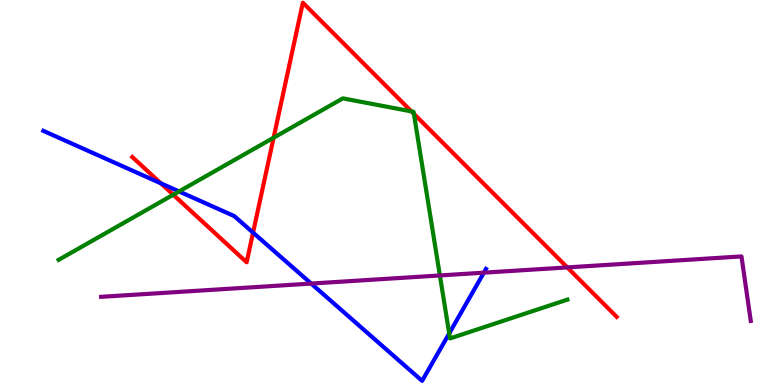[{'lines': ['blue', 'red'], 'intersections': [{'x': 2.08, 'y': 5.24}, {'x': 3.27, 'y': 3.96}]}, {'lines': ['green', 'red'], 'intersections': [{'x': 2.24, 'y': 4.94}, {'x': 3.53, 'y': 6.42}, {'x': 5.31, 'y': 7.11}, {'x': 5.34, 'y': 7.04}]}, {'lines': ['purple', 'red'], 'intersections': [{'x': 7.32, 'y': 3.05}]}, {'lines': ['blue', 'green'], 'intersections': [{'x': 2.31, 'y': 5.03}, {'x': 5.8, 'y': 1.34}]}, {'lines': ['blue', 'purple'], 'intersections': [{'x': 4.02, 'y': 2.63}, {'x': 6.24, 'y': 2.92}]}, {'lines': ['green', 'purple'], 'intersections': [{'x': 5.68, 'y': 2.85}]}]